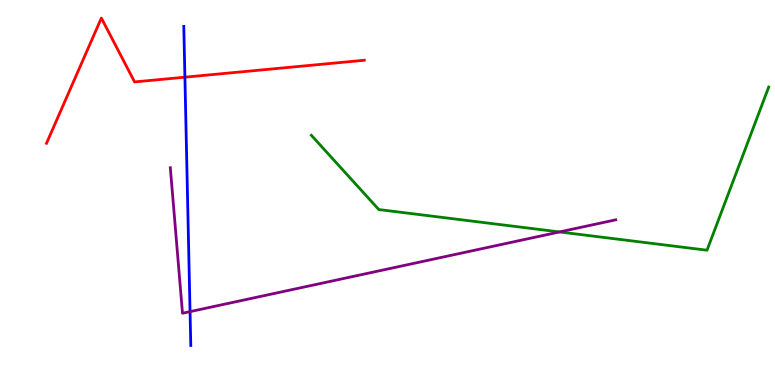[{'lines': ['blue', 'red'], 'intersections': [{'x': 2.39, 'y': 8.0}]}, {'lines': ['green', 'red'], 'intersections': []}, {'lines': ['purple', 'red'], 'intersections': []}, {'lines': ['blue', 'green'], 'intersections': []}, {'lines': ['blue', 'purple'], 'intersections': [{'x': 2.45, 'y': 1.91}]}, {'lines': ['green', 'purple'], 'intersections': [{'x': 7.22, 'y': 3.98}]}]